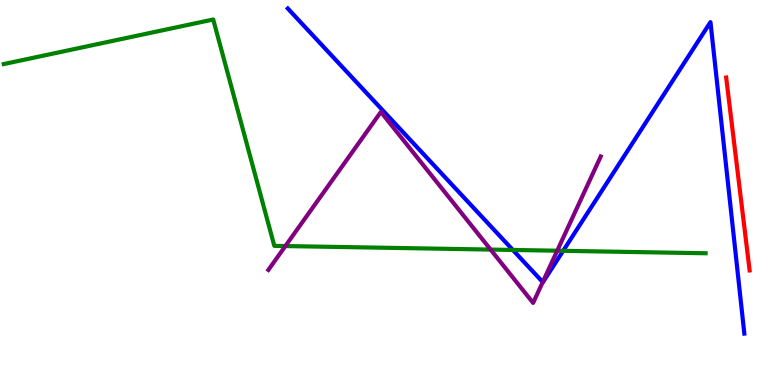[{'lines': ['blue', 'red'], 'intersections': []}, {'lines': ['green', 'red'], 'intersections': []}, {'lines': ['purple', 'red'], 'intersections': []}, {'lines': ['blue', 'green'], 'intersections': [{'x': 6.62, 'y': 3.51}, {'x': 7.27, 'y': 3.49}]}, {'lines': ['blue', 'purple'], 'intersections': [{'x': 7.0, 'y': 2.67}]}, {'lines': ['green', 'purple'], 'intersections': [{'x': 3.68, 'y': 3.61}, {'x': 6.33, 'y': 3.52}, {'x': 7.19, 'y': 3.49}]}]